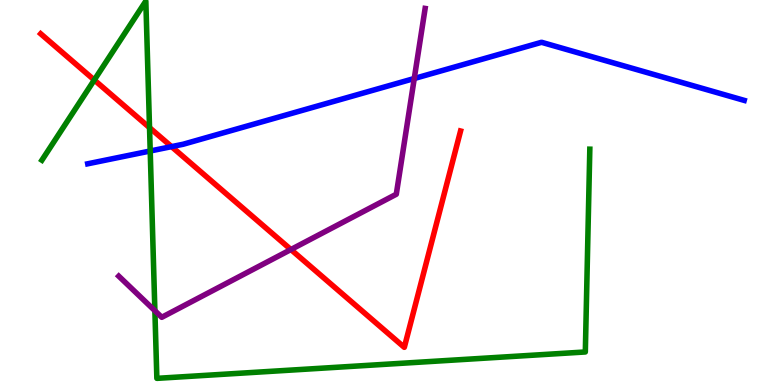[{'lines': ['blue', 'red'], 'intersections': [{'x': 2.21, 'y': 6.19}]}, {'lines': ['green', 'red'], 'intersections': [{'x': 1.22, 'y': 7.92}, {'x': 1.93, 'y': 6.69}]}, {'lines': ['purple', 'red'], 'intersections': [{'x': 3.75, 'y': 3.52}]}, {'lines': ['blue', 'green'], 'intersections': [{'x': 1.94, 'y': 6.08}]}, {'lines': ['blue', 'purple'], 'intersections': [{'x': 5.35, 'y': 7.96}]}, {'lines': ['green', 'purple'], 'intersections': [{'x': 2.0, 'y': 1.93}]}]